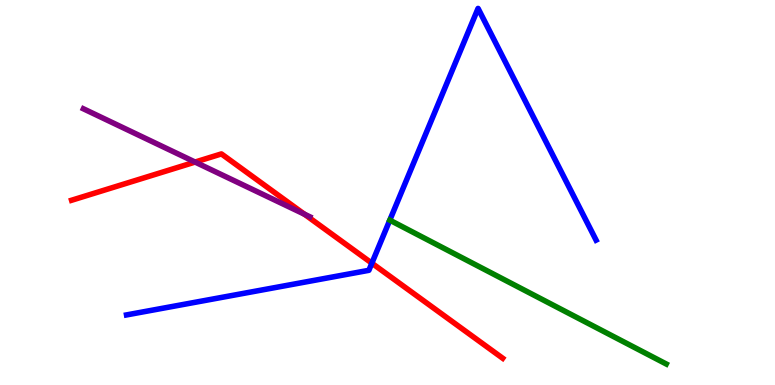[{'lines': ['blue', 'red'], 'intersections': [{'x': 4.8, 'y': 3.16}]}, {'lines': ['green', 'red'], 'intersections': []}, {'lines': ['purple', 'red'], 'intersections': [{'x': 2.52, 'y': 5.79}, {'x': 3.93, 'y': 4.44}]}, {'lines': ['blue', 'green'], 'intersections': []}, {'lines': ['blue', 'purple'], 'intersections': []}, {'lines': ['green', 'purple'], 'intersections': []}]